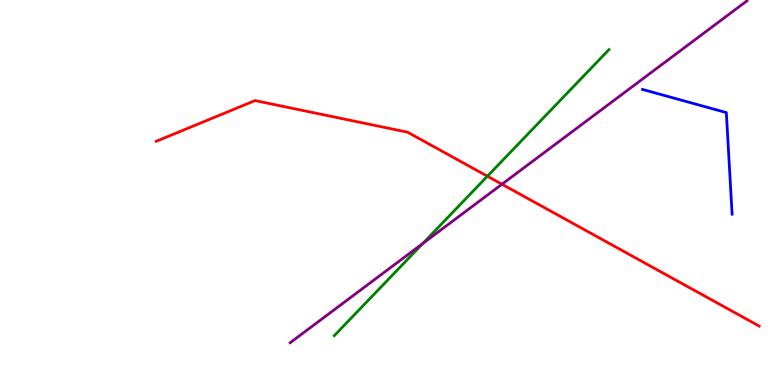[{'lines': ['blue', 'red'], 'intersections': []}, {'lines': ['green', 'red'], 'intersections': [{'x': 6.29, 'y': 5.42}]}, {'lines': ['purple', 'red'], 'intersections': [{'x': 6.48, 'y': 5.21}]}, {'lines': ['blue', 'green'], 'intersections': []}, {'lines': ['blue', 'purple'], 'intersections': []}, {'lines': ['green', 'purple'], 'intersections': [{'x': 5.46, 'y': 3.68}]}]